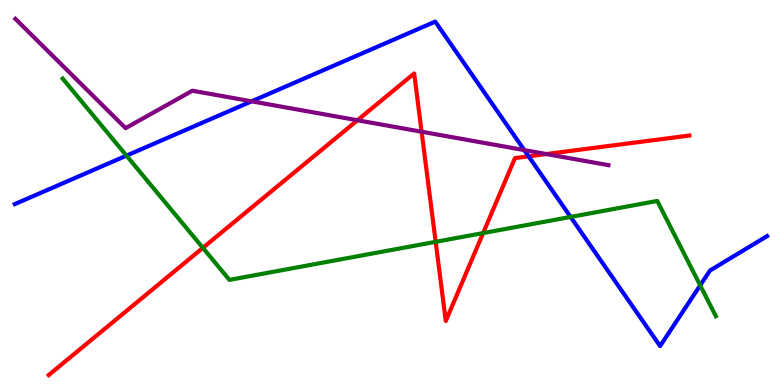[{'lines': ['blue', 'red'], 'intersections': [{'x': 6.82, 'y': 5.94}]}, {'lines': ['green', 'red'], 'intersections': [{'x': 2.62, 'y': 3.56}, {'x': 5.62, 'y': 3.72}, {'x': 6.23, 'y': 3.95}]}, {'lines': ['purple', 'red'], 'intersections': [{'x': 4.61, 'y': 6.88}, {'x': 5.44, 'y': 6.58}, {'x': 7.05, 'y': 6.0}]}, {'lines': ['blue', 'green'], 'intersections': [{'x': 1.63, 'y': 5.96}, {'x': 7.36, 'y': 4.37}, {'x': 9.03, 'y': 2.59}]}, {'lines': ['blue', 'purple'], 'intersections': [{'x': 3.25, 'y': 7.37}, {'x': 6.76, 'y': 6.1}]}, {'lines': ['green', 'purple'], 'intersections': []}]